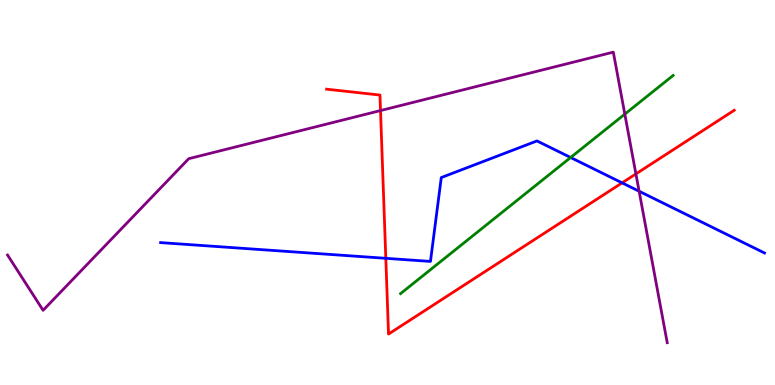[{'lines': ['blue', 'red'], 'intersections': [{'x': 4.98, 'y': 3.29}, {'x': 8.03, 'y': 5.25}]}, {'lines': ['green', 'red'], 'intersections': []}, {'lines': ['purple', 'red'], 'intersections': [{'x': 4.91, 'y': 7.13}, {'x': 8.21, 'y': 5.48}]}, {'lines': ['blue', 'green'], 'intersections': [{'x': 7.36, 'y': 5.91}]}, {'lines': ['blue', 'purple'], 'intersections': [{'x': 8.25, 'y': 5.03}]}, {'lines': ['green', 'purple'], 'intersections': [{'x': 8.06, 'y': 7.04}]}]